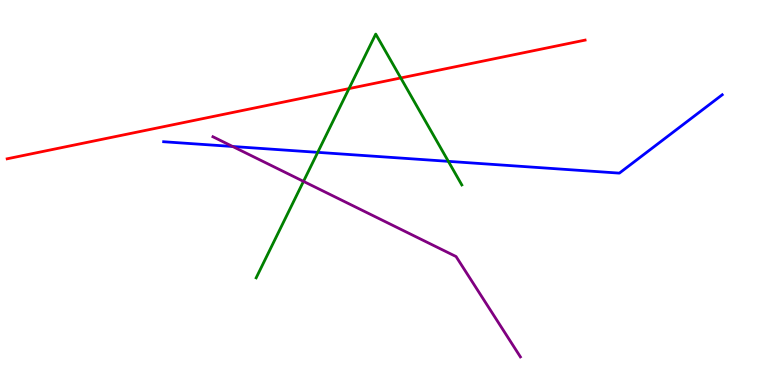[{'lines': ['blue', 'red'], 'intersections': []}, {'lines': ['green', 'red'], 'intersections': [{'x': 4.5, 'y': 7.7}, {'x': 5.17, 'y': 7.97}]}, {'lines': ['purple', 'red'], 'intersections': []}, {'lines': ['blue', 'green'], 'intersections': [{'x': 4.1, 'y': 6.04}, {'x': 5.79, 'y': 5.81}]}, {'lines': ['blue', 'purple'], 'intersections': [{'x': 3.0, 'y': 6.2}]}, {'lines': ['green', 'purple'], 'intersections': [{'x': 3.92, 'y': 5.29}]}]